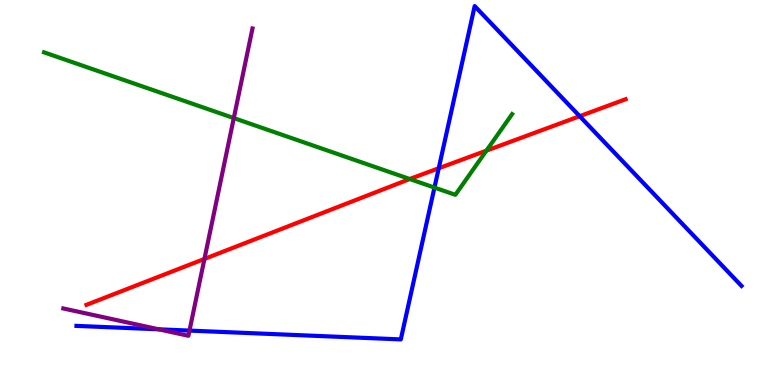[{'lines': ['blue', 'red'], 'intersections': [{'x': 5.66, 'y': 5.63}, {'x': 7.48, 'y': 6.98}]}, {'lines': ['green', 'red'], 'intersections': [{'x': 5.29, 'y': 5.35}, {'x': 6.28, 'y': 6.09}]}, {'lines': ['purple', 'red'], 'intersections': [{'x': 2.64, 'y': 3.27}]}, {'lines': ['blue', 'green'], 'intersections': [{'x': 5.61, 'y': 5.13}]}, {'lines': ['blue', 'purple'], 'intersections': [{'x': 2.05, 'y': 1.45}, {'x': 2.45, 'y': 1.41}]}, {'lines': ['green', 'purple'], 'intersections': [{'x': 3.02, 'y': 6.93}]}]